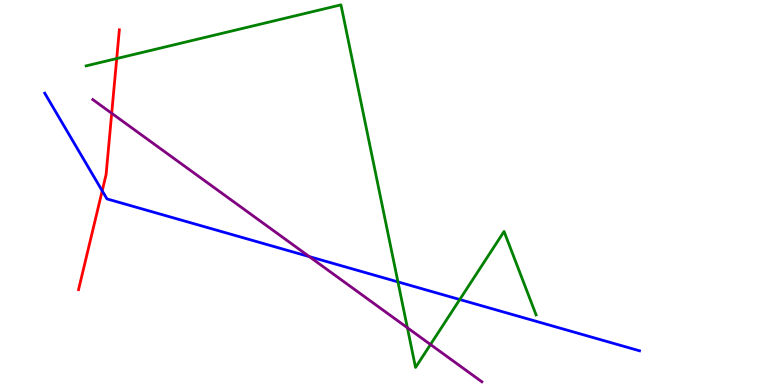[{'lines': ['blue', 'red'], 'intersections': [{'x': 1.32, 'y': 5.04}]}, {'lines': ['green', 'red'], 'intersections': [{'x': 1.51, 'y': 8.48}]}, {'lines': ['purple', 'red'], 'intersections': [{'x': 1.44, 'y': 7.06}]}, {'lines': ['blue', 'green'], 'intersections': [{'x': 5.13, 'y': 2.68}, {'x': 5.93, 'y': 2.22}]}, {'lines': ['blue', 'purple'], 'intersections': [{'x': 3.99, 'y': 3.34}]}, {'lines': ['green', 'purple'], 'intersections': [{'x': 5.26, 'y': 1.49}, {'x': 5.55, 'y': 1.05}]}]